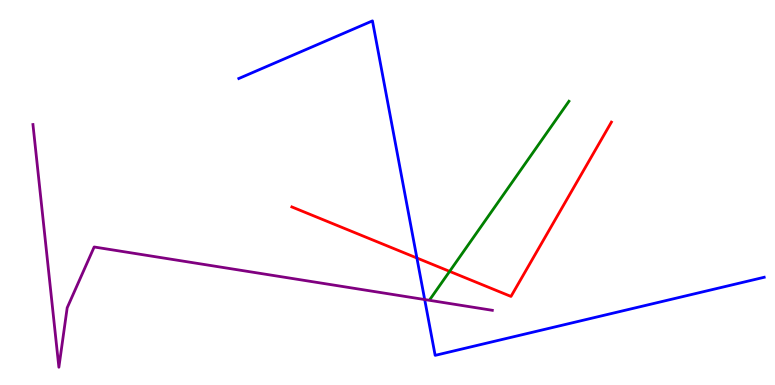[{'lines': ['blue', 'red'], 'intersections': [{'x': 5.38, 'y': 3.3}]}, {'lines': ['green', 'red'], 'intersections': [{'x': 5.8, 'y': 2.95}]}, {'lines': ['purple', 'red'], 'intersections': []}, {'lines': ['blue', 'green'], 'intersections': []}, {'lines': ['blue', 'purple'], 'intersections': [{'x': 5.48, 'y': 2.22}]}, {'lines': ['green', 'purple'], 'intersections': []}]